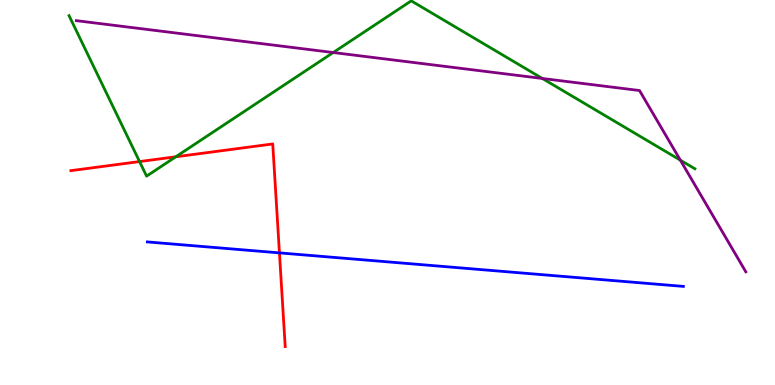[{'lines': ['blue', 'red'], 'intersections': [{'x': 3.61, 'y': 3.43}]}, {'lines': ['green', 'red'], 'intersections': [{'x': 1.8, 'y': 5.8}, {'x': 2.27, 'y': 5.93}]}, {'lines': ['purple', 'red'], 'intersections': []}, {'lines': ['blue', 'green'], 'intersections': []}, {'lines': ['blue', 'purple'], 'intersections': []}, {'lines': ['green', 'purple'], 'intersections': [{'x': 4.3, 'y': 8.64}, {'x': 7.0, 'y': 7.96}, {'x': 8.78, 'y': 5.84}]}]